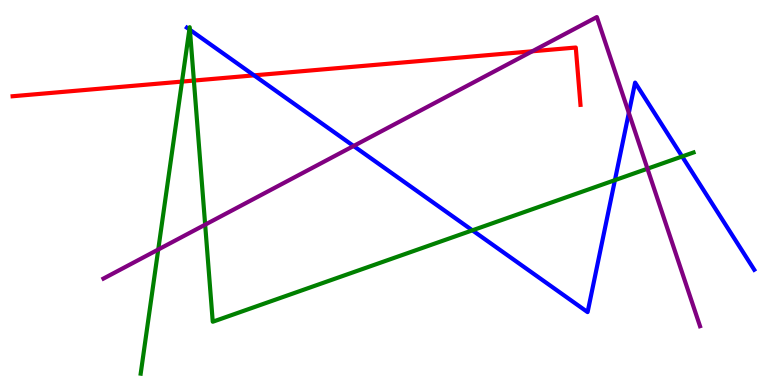[{'lines': ['blue', 'red'], 'intersections': [{'x': 3.28, 'y': 8.04}]}, {'lines': ['green', 'red'], 'intersections': [{'x': 2.35, 'y': 7.88}, {'x': 2.5, 'y': 7.91}]}, {'lines': ['purple', 'red'], 'intersections': [{'x': 6.87, 'y': 8.67}]}, {'lines': ['blue', 'green'], 'intersections': [{'x': 2.44, 'y': 9.24}, {'x': 2.45, 'y': 9.23}, {'x': 6.1, 'y': 4.02}, {'x': 7.93, 'y': 5.32}, {'x': 8.8, 'y': 5.94}]}, {'lines': ['blue', 'purple'], 'intersections': [{'x': 4.56, 'y': 6.21}, {'x': 8.11, 'y': 7.07}]}, {'lines': ['green', 'purple'], 'intersections': [{'x': 2.04, 'y': 3.52}, {'x': 2.65, 'y': 4.16}, {'x': 8.35, 'y': 5.62}]}]